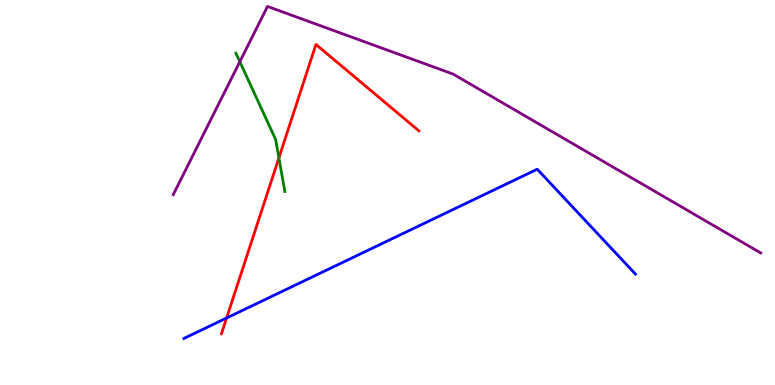[{'lines': ['blue', 'red'], 'intersections': [{'x': 2.92, 'y': 1.74}]}, {'lines': ['green', 'red'], 'intersections': [{'x': 3.6, 'y': 5.9}]}, {'lines': ['purple', 'red'], 'intersections': []}, {'lines': ['blue', 'green'], 'intersections': []}, {'lines': ['blue', 'purple'], 'intersections': []}, {'lines': ['green', 'purple'], 'intersections': [{'x': 3.09, 'y': 8.4}]}]